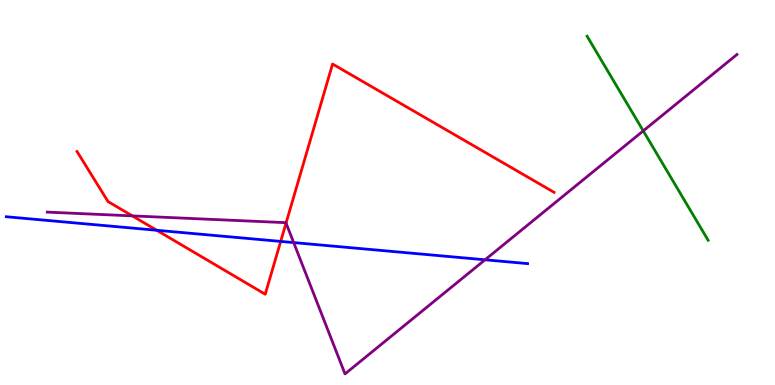[{'lines': ['blue', 'red'], 'intersections': [{'x': 2.02, 'y': 4.02}, {'x': 3.62, 'y': 3.73}]}, {'lines': ['green', 'red'], 'intersections': []}, {'lines': ['purple', 'red'], 'intersections': [{'x': 1.71, 'y': 4.39}, {'x': 3.69, 'y': 4.21}]}, {'lines': ['blue', 'green'], 'intersections': []}, {'lines': ['blue', 'purple'], 'intersections': [{'x': 3.79, 'y': 3.7}, {'x': 6.26, 'y': 3.25}]}, {'lines': ['green', 'purple'], 'intersections': [{'x': 8.3, 'y': 6.6}]}]